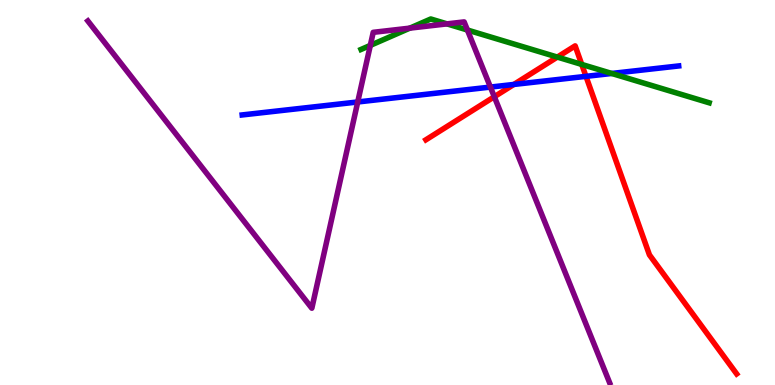[{'lines': ['blue', 'red'], 'intersections': [{'x': 6.63, 'y': 7.81}, {'x': 7.56, 'y': 8.02}]}, {'lines': ['green', 'red'], 'intersections': [{'x': 7.19, 'y': 8.52}, {'x': 7.51, 'y': 8.33}]}, {'lines': ['purple', 'red'], 'intersections': [{'x': 6.38, 'y': 7.49}]}, {'lines': ['blue', 'green'], 'intersections': [{'x': 7.89, 'y': 8.09}]}, {'lines': ['blue', 'purple'], 'intersections': [{'x': 4.62, 'y': 7.35}, {'x': 6.33, 'y': 7.74}]}, {'lines': ['green', 'purple'], 'intersections': [{'x': 4.78, 'y': 8.82}, {'x': 5.29, 'y': 9.27}, {'x': 5.77, 'y': 9.38}, {'x': 6.03, 'y': 9.22}]}]